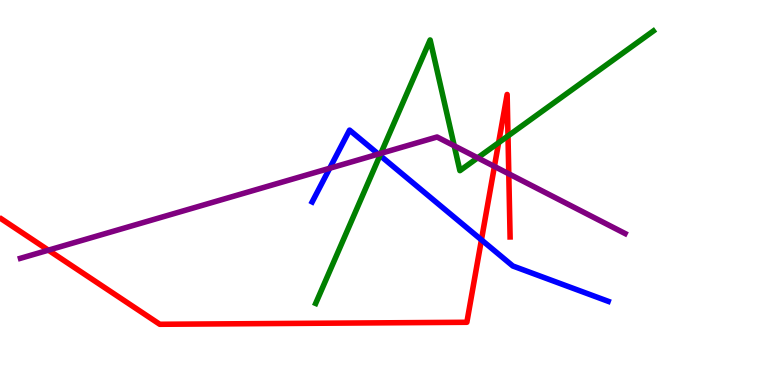[{'lines': ['blue', 'red'], 'intersections': [{'x': 6.21, 'y': 3.77}]}, {'lines': ['green', 'red'], 'intersections': [{'x': 6.43, 'y': 6.29}, {'x': 6.55, 'y': 6.47}]}, {'lines': ['purple', 'red'], 'intersections': [{'x': 0.624, 'y': 3.5}, {'x': 6.38, 'y': 5.68}, {'x': 6.56, 'y': 5.49}]}, {'lines': ['blue', 'green'], 'intersections': [{'x': 4.9, 'y': 5.96}]}, {'lines': ['blue', 'purple'], 'intersections': [{'x': 4.25, 'y': 5.63}, {'x': 4.88, 'y': 6.0}]}, {'lines': ['green', 'purple'], 'intersections': [{'x': 4.91, 'y': 6.02}, {'x': 5.86, 'y': 6.21}, {'x': 6.16, 'y': 5.9}]}]